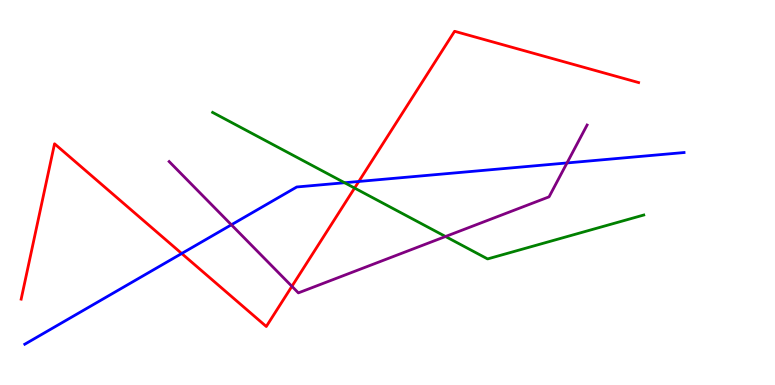[{'lines': ['blue', 'red'], 'intersections': [{'x': 2.34, 'y': 3.42}, {'x': 4.63, 'y': 5.29}]}, {'lines': ['green', 'red'], 'intersections': [{'x': 4.58, 'y': 5.12}]}, {'lines': ['purple', 'red'], 'intersections': [{'x': 3.77, 'y': 2.56}]}, {'lines': ['blue', 'green'], 'intersections': [{'x': 4.45, 'y': 5.25}]}, {'lines': ['blue', 'purple'], 'intersections': [{'x': 2.99, 'y': 4.16}, {'x': 7.32, 'y': 5.77}]}, {'lines': ['green', 'purple'], 'intersections': [{'x': 5.75, 'y': 3.86}]}]